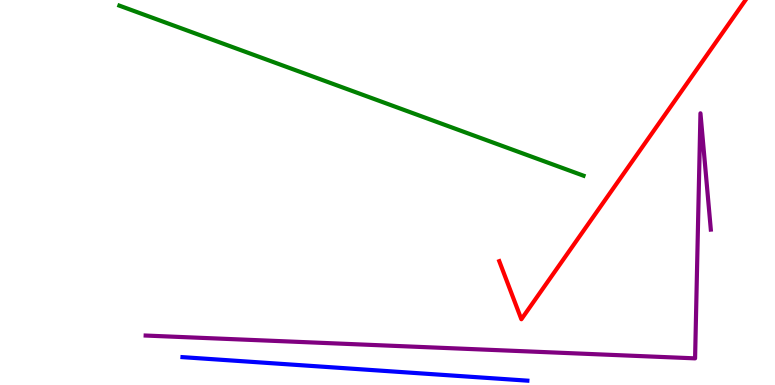[{'lines': ['blue', 'red'], 'intersections': []}, {'lines': ['green', 'red'], 'intersections': []}, {'lines': ['purple', 'red'], 'intersections': []}, {'lines': ['blue', 'green'], 'intersections': []}, {'lines': ['blue', 'purple'], 'intersections': []}, {'lines': ['green', 'purple'], 'intersections': []}]